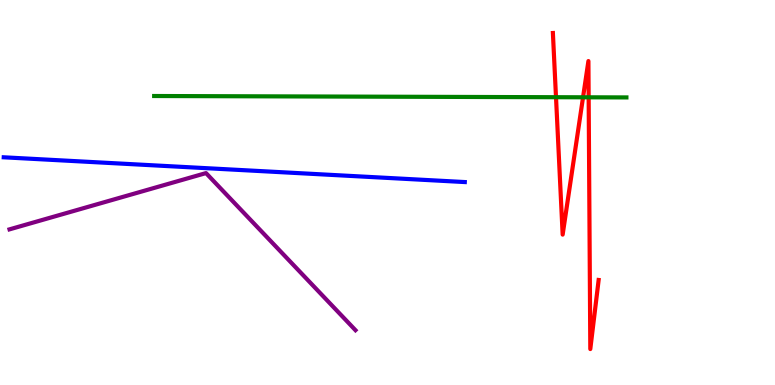[{'lines': ['blue', 'red'], 'intersections': []}, {'lines': ['green', 'red'], 'intersections': [{'x': 7.17, 'y': 7.48}, {'x': 7.52, 'y': 7.47}, {'x': 7.6, 'y': 7.47}]}, {'lines': ['purple', 'red'], 'intersections': []}, {'lines': ['blue', 'green'], 'intersections': []}, {'lines': ['blue', 'purple'], 'intersections': []}, {'lines': ['green', 'purple'], 'intersections': []}]